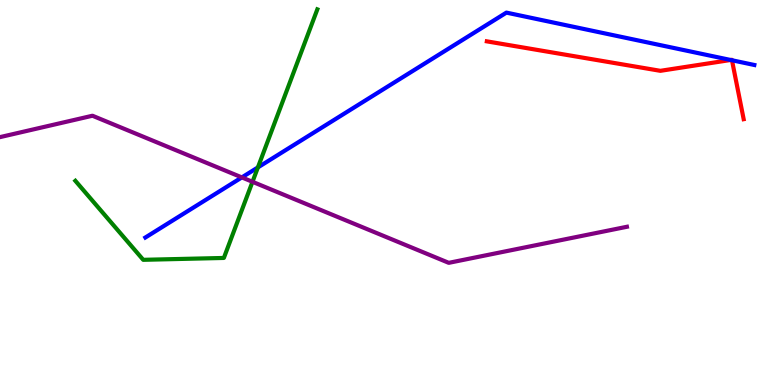[{'lines': ['blue', 'red'], 'intersections': [{'x': 9.43, 'y': 8.44}, {'x': 9.44, 'y': 8.43}]}, {'lines': ['green', 'red'], 'intersections': []}, {'lines': ['purple', 'red'], 'intersections': []}, {'lines': ['blue', 'green'], 'intersections': [{'x': 3.33, 'y': 5.65}]}, {'lines': ['blue', 'purple'], 'intersections': [{'x': 3.12, 'y': 5.39}]}, {'lines': ['green', 'purple'], 'intersections': [{'x': 3.26, 'y': 5.28}]}]